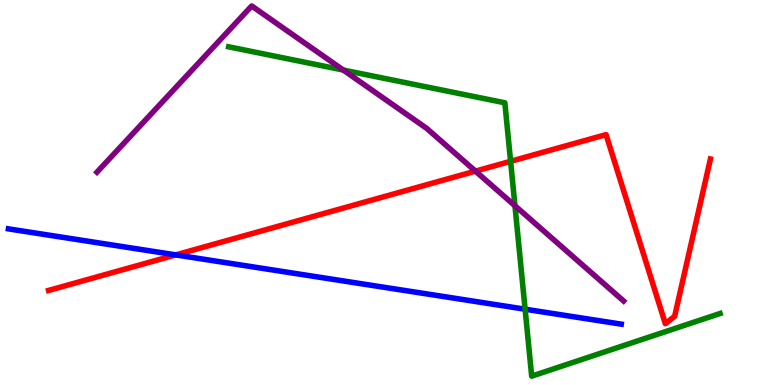[{'lines': ['blue', 'red'], 'intersections': [{'x': 2.27, 'y': 3.38}]}, {'lines': ['green', 'red'], 'intersections': [{'x': 6.59, 'y': 5.81}]}, {'lines': ['purple', 'red'], 'intersections': [{'x': 6.13, 'y': 5.56}]}, {'lines': ['blue', 'green'], 'intersections': [{'x': 6.78, 'y': 1.97}]}, {'lines': ['blue', 'purple'], 'intersections': []}, {'lines': ['green', 'purple'], 'intersections': [{'x': 4.43, 'y': 8.18}, {'x': 6.64, 'y': 4.66}]}]